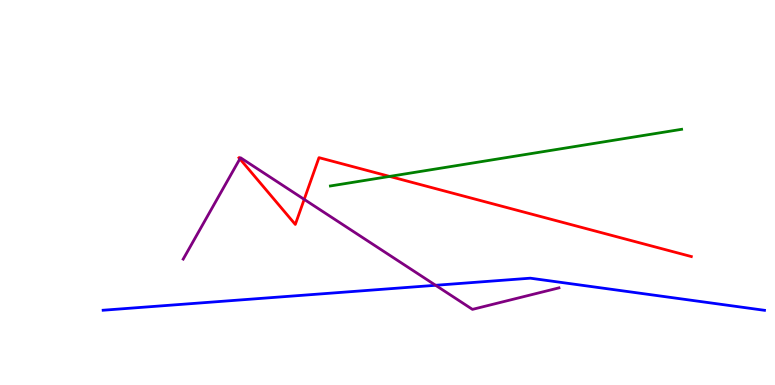[{'lines': ['blue', 'red'], 'intersections': []}, {'lines': ['green', 'red'], 'intersections': [{'x': 5.03, 'y': 5.42}]}, {'lines': ['purple', 'red'], 'intersections': [{'x': 3.1, 'y': 5.87}, {'x': 3.93, 'y': 4.82}]}, {'lines': ['blue', 'green'], 'intersections': []}, {'lines': ['blue', 'purple'], 'intersections': [{'x': 5.62, 'y': 2.59}]}, {'lines': ['green', 'purple'], 'intersections': []}]